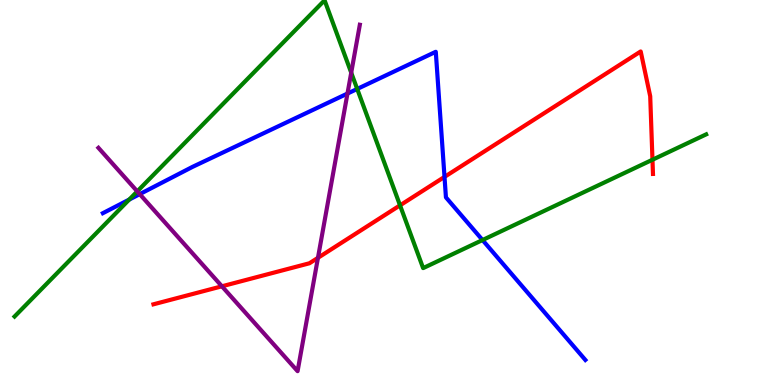[{'lines': ['blue', 'red'], 'intersections': [{'x': 5.74, 'y': 5.41}]}, {'lines': ['green', 'red'], 'intersections': [{'x': 5.16, 'y': 4.67}, {'x': 8.42, 'y': 5.85}]}, {'lines': ['purple', 'red'], 'intersections': [{'x': 2.86, 'y': 2.56}, {'x': 4.1, 'y': 3.3}]}, {'lines': ['blue', 'green'], 'intersections': [{'x': 1.67, 'y': 4.82}, {'x': 4.61, 'y': 7.69}, {'x': 6.23, 'y': 3.77}]}, {'lines': ['blue', 'purple'], 'intersections': [{'x': 1.8, 'y': 4.96}, {'x': 4.48, 'y': 7.57}]}, {'lines': ['green', 'purple'], 'intersections': [{'x': 1.77, 'y': 5.03}, {'x': 4.53, 'y': 8.11}]}]